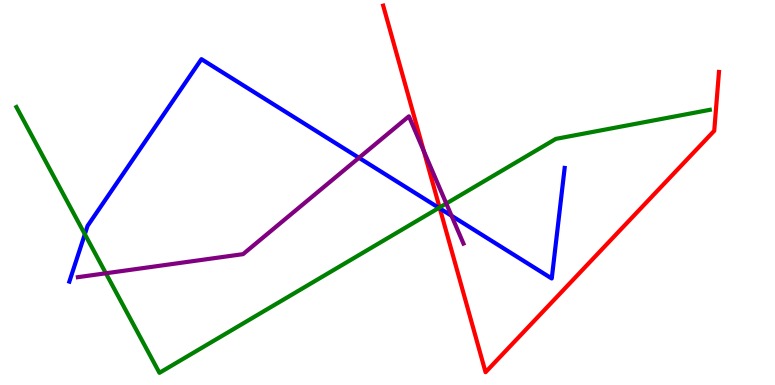[{'lines': ['blue', 'red'], 'intersections': [{'x': 5.68, 'y': 4.59}]}, {'lines': ['green', 'red'], 'intersections': [{'x': 5.67, 'y': 4.61}]}, {'lines': ['purple', 'red'], 'intersections': [{'x': 5.47, 'y': 6.07}]}, {'lines': ['blue', 'green'], 'intersections': [{'x': 1.09, 'y': 3.92}, {'x': 5.66, 'y': 4.6}]}, {'lines': ['blue', 'purple'], 'intersections': [{'x': 4.63, 'y': 5.9}, {'x': 5.83, 'y': 4.4}]}, {'lines': ['green', 'purple'], 'intersections': [{'x': 1.37, 'y': 2.9}, {'x': 5.76, 'y': 4.71}]}]